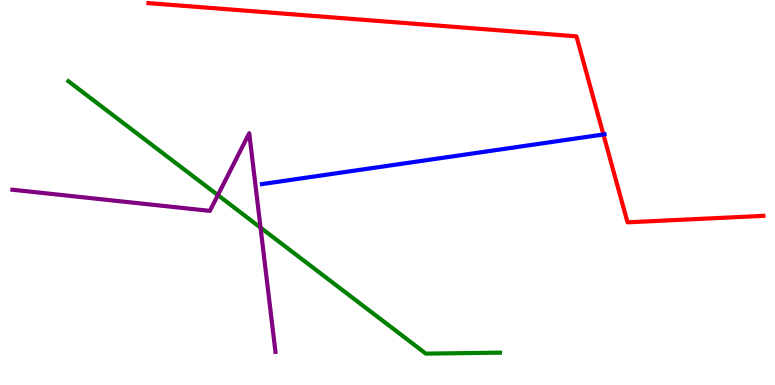[{'lines': ['blue', 'red'], 'intersections': [{'x': 7.79, 'y': 6.51}]}, {'lines': ['green', 'red'], 'intersections': []}, {'lines': ['purple', 'red'], 'intersections': []}, {'lines': ['blue', 'green'], 'intersections': []}, {'lines': ['blue', 'purple'], 'intersections': []}, {'lines': ['green', 'purple'], 'intersections': [{'x': 2.81, 'y': 4.93}, {'x': 3.36, 'y': 4.09}]}]